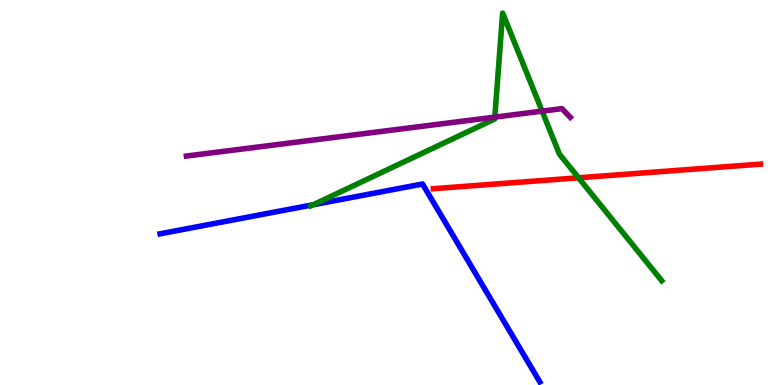[{'lines': ['blue', 'red'], 'intersections': []}, {'lines': ['green', 'red'], 'intersections': [{'x': 7.47, 'y': 5.38}]}, {'lines': ['purple', 'red'], 'intersections': []}, {'lines': ['blue', 'green'], 'intersections': [{'x': 4.04, 'y': 4.68}]}, {'lines': ['blue', 'purple'], 'intersections': []}, {'lines': ['green', 'purple'], 'intersections': [{'x': 6.38, 'y': 6.96}, {'x': 7.0, 'y': 7.11}]}]